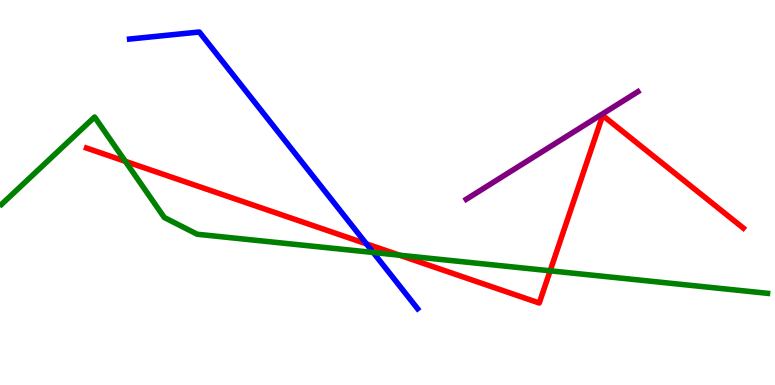[{'lines': ['blue', 'red'], 'intersections': [{'x': 4.73, 'y': 3.67}]}, {'lines': ['green', 'red'], 'intersections': [{'x': 1.62, 'y': 5.81}, {'x': 5.16, 'y': 3.37}, {'x': 7.1, 'y': 2.97}]}, {'lines': ['purple', 'red'], 'intersections': []}, {'lines': ['blue', 'green'], 'intersections': [{'x': 4.82, 'y': 3.44}]}, {'lines': ['blue', 'purple'], 'intersections': []}, {'lines': ['green', 'purple'], 'intersections': []}]